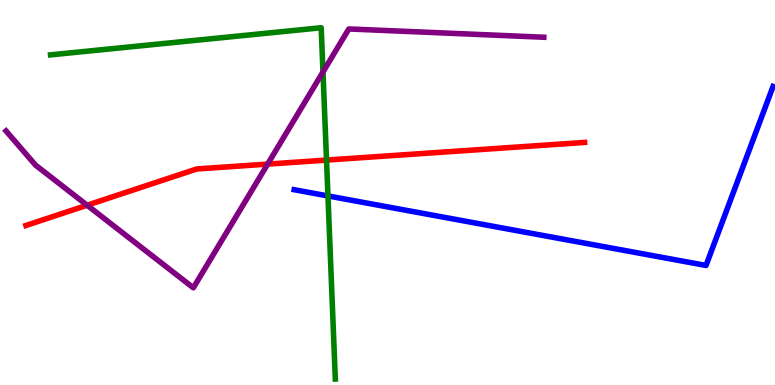[{'lines': ['blue', 'red'], 'intersections': []}, {'lines': ['green', 'red'], 'intersections': [{'x': 4.21, 'y': 5.84}]}, {'lines': ['purple', 'red'], 'intersections': [{'x': 1.12, 'y': 4.67}, {'x': 3.45, 'y': 5.74}]}, {'lines': ['blue', 'green'], 'intersections': [{'x': 4.23, 'y': 4.91}]}, {'lines': ['blue', 'purple'], 'intersections': []}, {'lines': ['green', 'purple'], 'intersections': [{'x': 4.17, 'y': 8.13}]}]